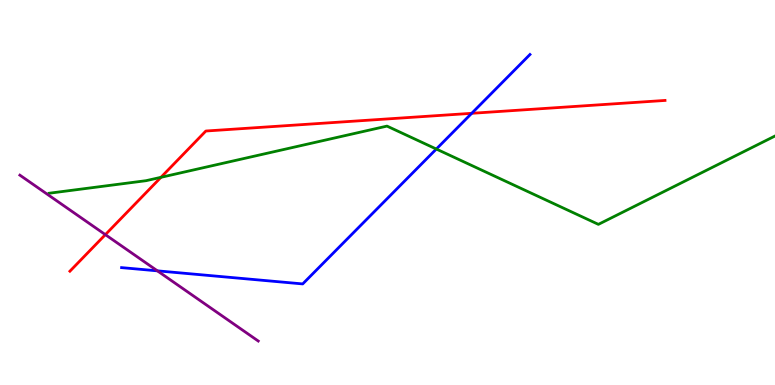[{'lines': ['blue', 'red'], 'intersections': [{'x': 6.09, 'y': 7.06}]}, {'lines': ['green', 'red'], 'intersections': [{'x': 2.08, 'y': 5.39}]}, {'lines': ['purple', 'red'], 'intersections': [{'x': 1.36, 'y': 3.91}]}, {'lines': ['blue', 'green'], 'intersections': [{'x': 5.63, 'y': 6.13}]}, {'lines': ['blue', 'purple'], 'intersections': [{'x': 2.03, 'y': 2.97}]}, {'lines': ['green', 'purple'], 'intersections': []}]